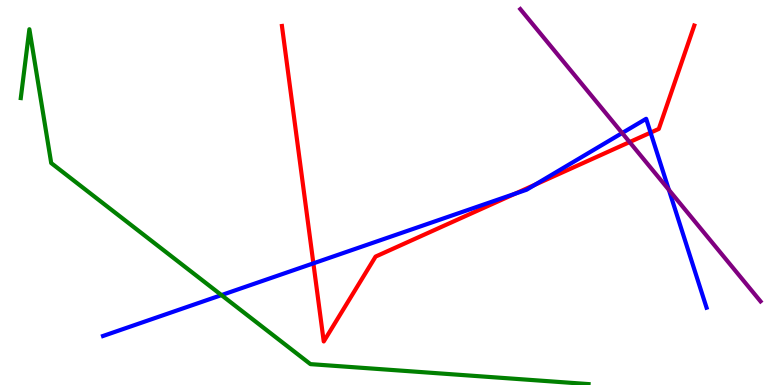[{'lines': ['blue', 'red'], 'intersections': [{'x': 4.04, 'y': 3.16}, {'x': 6.65, 'y': 4.97}, {'x': 6.9, 'y': 5.2}, {'x': 8.39, 'y': 6.56}]}, {'lines': ['green', 'red'], 'intersections': []}, {'lines': ['purple', 'red'], 'intersections': [{'x': 8.12, 'y': 6.31}]}, {'lines': ['blue', 'green'], 'intersections': [{'x': 2.86, 'y': 2.34}]}, {'lines': ['blue', 'purple'], 'intersections': [{'x': 8.03, 'y': 6.54}, {'x': 8.63, 'y': 5.07}]}, {'lines': ['green', 'purple'], 'intersections': []}]